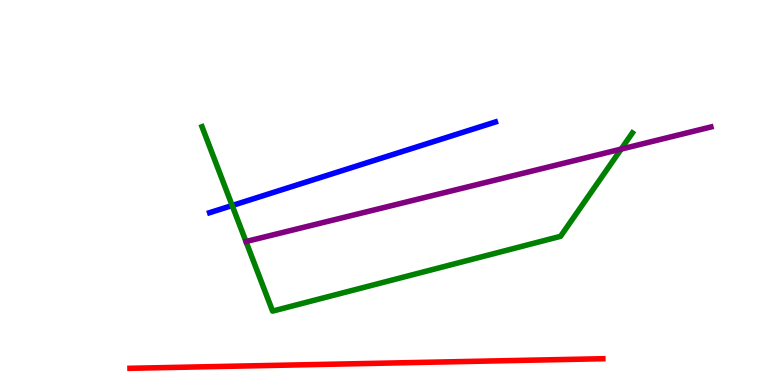[{'lines': ['blue', 'red'], 'intersections': []}, {'lines': ['green', 'red'], 'intersections': []}, {'lines': ['purple', 'red'], 'intersections': []}, {'lines': ['blue', 'green'], 'intersections': [{'x': 3.0, 'y': 4.66}]}, {'lines': ['blue', 'purple'], 'intersections': []}, {'lines': ['green', 'purple'], 'intersections': [{'x': 8.02, 'y': 6.13}]}]